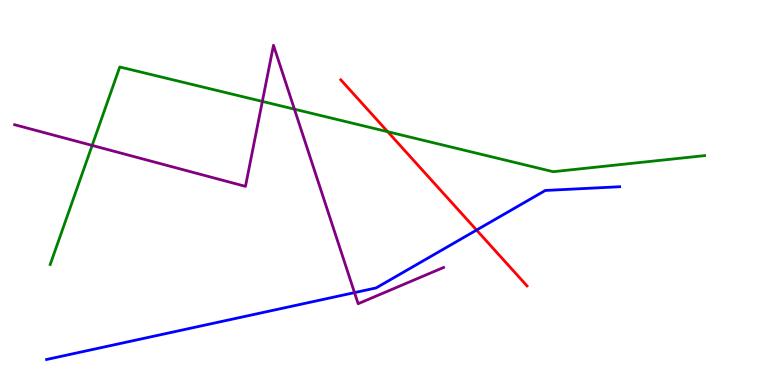[{'lines': ['blue', 'red'], 'intersections': [{'x': 6.15, 'y': 4.02}]}, {'lines': ['green', 'red'], 'intersections': [{'x': 5.0, 'y': 6.58}]}, {'lines': ['purple', 'red'], 'intersections': []}, {'lines': ['blue', 'green'], 'intersections': []}, {'lines': ['blue', 'purple'], 'intersections': [{'x': 4.57, 'y': 2.4}]}, {'lines': ['green', 'purple'], 'intersections': [{'x': 1.19, 'y': 6.22}, {'x': 3.39, 'y': 7.37}, {'x': 3.8, 'y': 7.16}]}]